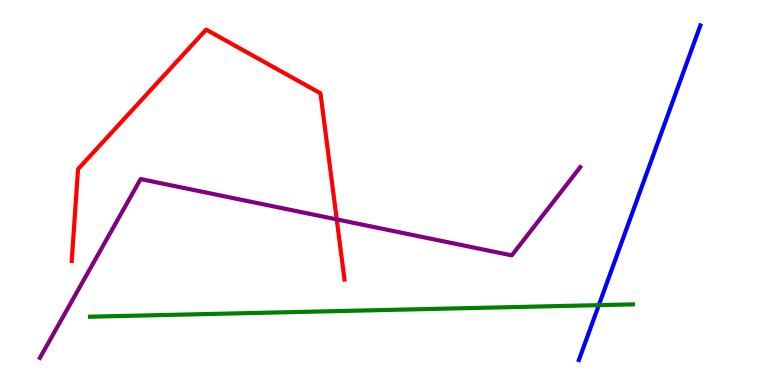[{'lines': ['blue', 'red'], 'intersections': []}, {'lines': ['green', 'red'], 'intersections': []}, {'lines': ['purple', 'red'], 'intersections': [{'x': 4.34, 'y': 4.3}]}, {'lines': ['blue', 'green'], 'intersections': [{'x': 7.73, 'y': 2.07}]}, {'lines': ['blue', 'purple'], 'intersections': []}, {'lines': ['green', 'purple'], 'intersections': []}]